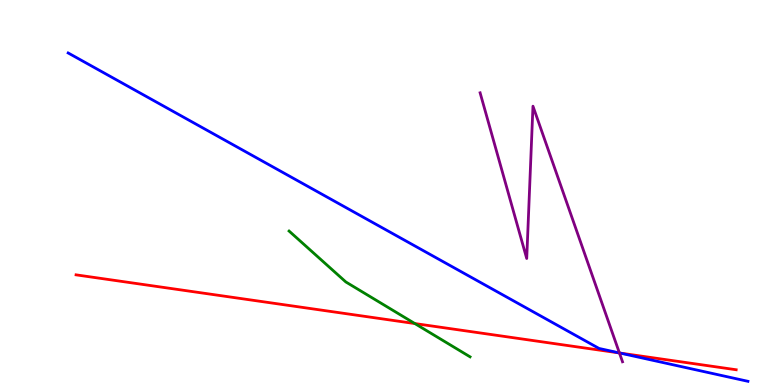[{'lines': ['blue', 'red'], 'intersections': [{'x': 8.0, 'y': 0.831}]}, {'lines': ['green', 'red'], 'intersections': [{'x': 5.35, 'y': 1.6}]}, {'lines': ['purple', 'red'], 'intersections': [{'x': 7.99, 'y': 0.832}]}, {'lines': ['blue', 'green'], 'intersections': []}, {'lines': ['blue', 'purple'], 'intersections': [{'x': 7.99, 'y': 0.833}]}, {'lines': ['green', 'purple'], 'intersections': []}]